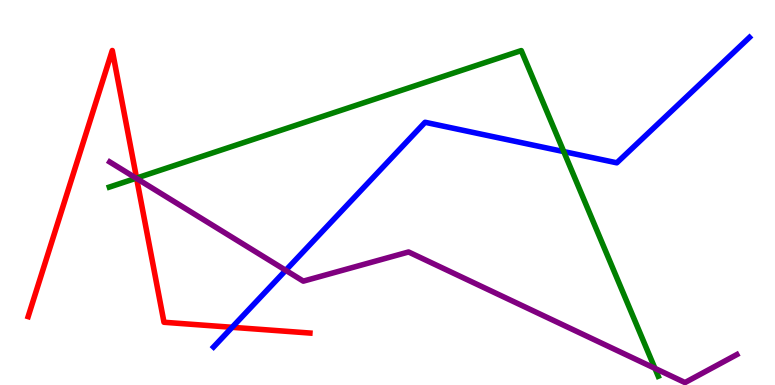[{'lines': ['blue', 'red'], 'intersections': [{'x': 2.99, 'y': 1.5}]}, {'lines': ['green', 'red'], 'intersections': [{'x': 1.76, 'y': 5.37}]}, {'lines': ['purple', 'red'], 'intersections': [{'x': 1.76, 'y': 5.36}]}, {'lines': ['blue', 'green'], 'intersections': [{'x': 7.27, 'y': 6.06}]}, {'lines': ['blue', 'purple'], 'intersections': [{'x': 3.69, 'y': 2.98}]}, {'lines': ['green', 'purple'], 'intersections': [{'x': 1.76, 'y': 5.37}, {'x': 8.45, 'y': 0.433}]}]